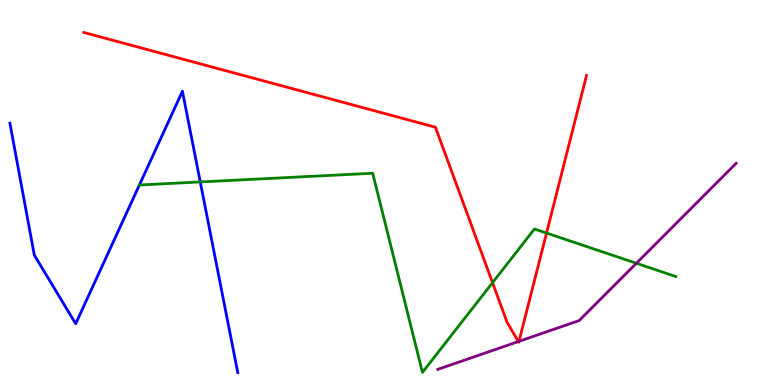[{'lines': ['blue', 'red'], 'intersections': []}, {'lines': ['green', 'red'], 'intersections': [{'x': 6.36, 'y': 2.66}, {'x': 7.05, 'y': 3.95}]}, {'lines': ['purple', 'red'], 'intersections': [{'x': 6.69, 'y': 1.13}, {'x': 6.7, 'y': 1.13}]}, {'lines': ['blue', 'green'], 'intersections': [{'x': 1.8, 'y': 5.19}, {'x': 2.58, 'y': 5.27}]}, {'lines': ['blue', 'purple'], 'intersections': []}, {'lines': ['green', 'purple'], 'intersections': [{'x': 8.21, 'y': 3.16}]}]